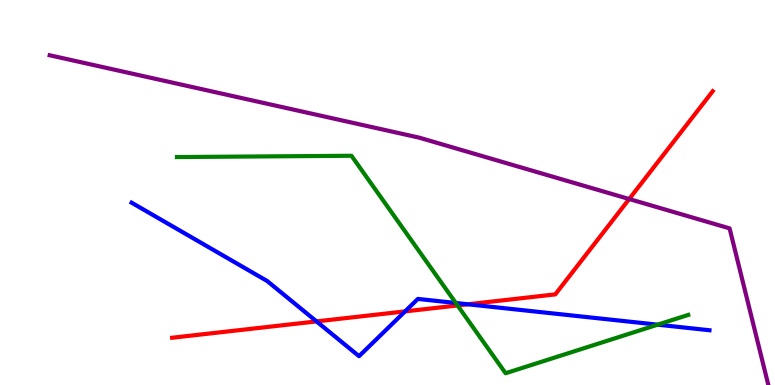[{'lines': ['blue', 'red'], 'intersections': [{'x': 4.08, 'y': 1.65}, {'x': 5.23, 'y': 1.91}, {'x': 6.04, 'y': 2.1}]}, {'lines': ['green', 'red'], 'intersections': [{'x': 5.9, 'y': 2.07}]}, {'lines': ['purple', 'red'], 'intersections': [{'x': 8.12, 'y': 4.83}]}, {'lines': ['blue', 'green'], 'intersections': [{'x': 5.88, 'y': 2.13}, {'x': 8.49, 'y': 1.57}]}, {'lines': ['blue', 'purple'], 'intersections': []}, {'lines': ['green', 'purple'], 'intersections': []}]